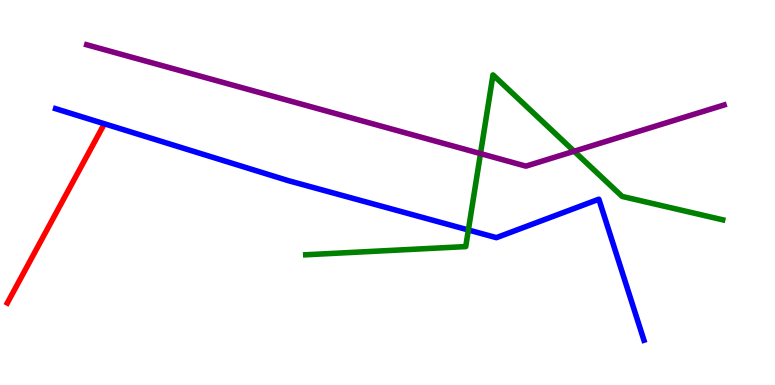[{'lines': ['blue', 'red'], 'intersections': []}, {'lines': ['green', 'red'], 'intersections': []}, {'lines': ['purple', 'red'], 'intersections': []}, {'lines': ['blue', 'green'], 'intersections': [{'x': 6.04, 'y': 4.03}]}, {'lines': ['blue', 'purple'], 'intersections': []}, {'lines': ['green', 'purple'], 'intersections': [{'x': 6.2, 'y': 6.01}, {'x': 7.41, 'y': 6.07}]}]